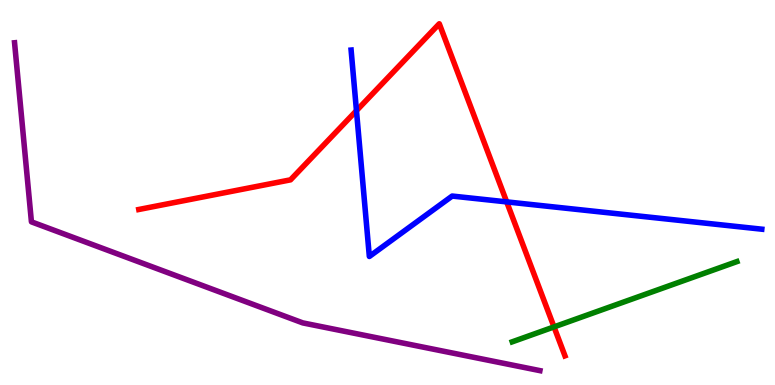[{'lines': ['blue', 'red'], 'intersections': [{'x': 4.6, 'y': 7.13}, {'x': 6.54, 'y': 4.76}]}, {'lines': ['green', 'red'], 'intersections': [{'x': 7.15, 'y': 1.51}]}, {'lines': ['purple', 'red'], 'intersections': []}, {'lines': ['blue', 'green'], 'intersections': []}, {'lines': ['blue', 'purple'], 'intersections': []}, {'lines': ['green', 'purple'], 'intersections': []}]